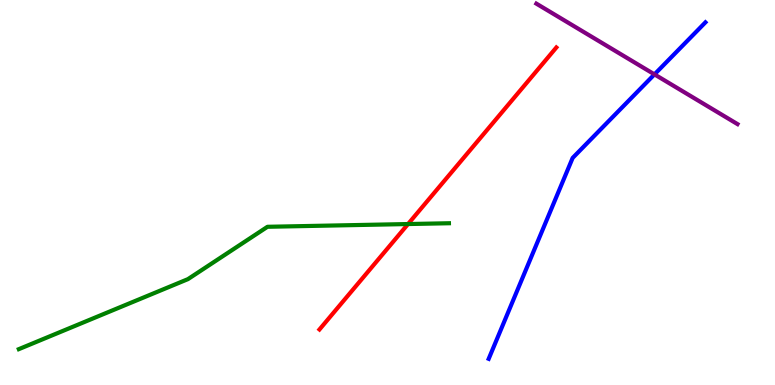[{'lines': ['blue', 'red'], 'intersections': []}, {'lines': ['green', 'red'], 'intersections': [{'x': 5.26, 'y': 4.18}]}, {'lines': ['purple', 'red'], 'intersections': []}, {'lines': ['blue', 'green'], 'intersections': []}, {'lines': ['blue', 'purple'], 'intersections': [{'x': 8.44, 'y': 8.07}]}, {'lines': ['green', 'purple'], 'intersections': []}]